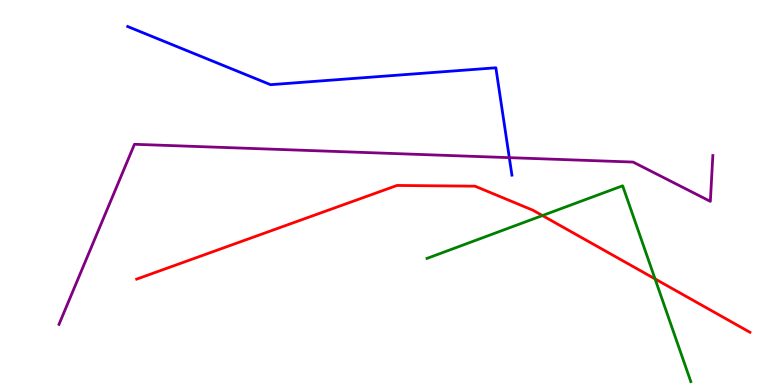[{'lines': ['blue', 'red'], 'intersections': []}, {'lines': ['green', 'red'], 'intersections': [{'x': 7.0, 'y': 4.4}, {'x': 8.45, 'y': 2.76}]}, {'lines': ['purple', 'red'], 'intersections': []}, {'lines': ['blue', 'green'], 'intersections': []}, {'lines': ['blue', 'purple'], 'intersections': [{'x': 6.57, 'y': 5.91}]}, {'lines': ['green', 'purple'], 'intersections': []}]